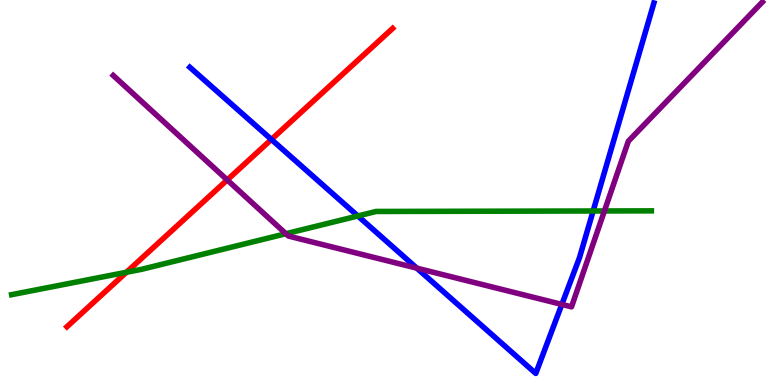[{'lines': ['blue', 'red'], 'intersections': [{'x': 3.5, 'y': 6.38}]}, {'lines': ['green', 'red'], 'intersections': [{'x': 1.63, 'y': 2.93}]}, {'lines': ['purple', 'red'], 'intersections': [{'x': 2.93, 'y': 5.33}]}, {'lines': ['blue', 'green'], 'intersections': [{'x': 4.62, 'y': 4.39}, {'x': 7.65, 'y': 4.52}]}, {'lines': ['blue', 'purple'], 'intersections': [{'x': 5.38, 'y': 3.03}, {'x': 7.25, 'y': 2.09}]}, {'lines': ['green', 'purple'], 'intersections': [{'x': 3.69, 'y': 3.93}, {'x': 7.8, 'y': 4.52}]}]